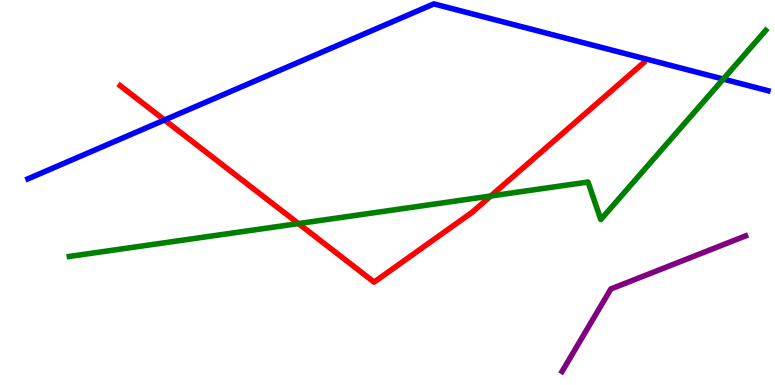[{'lines': ['blue', 'red'], 'intersections': [{'x': 2.12, 'y': 6.88}]}, {'lines': ['green', 'red'], 'intersections': [{'x': 3.85, 'y': 4.19}, {'x': 6.33, 'y': 4.91}]}, {'lines': ['purple', 'red'], 'intersections': []}, {'lines': ['blue', 'green'], 'intersections': [{'x': 9.33, 'y': 7.95}]}, {'lines': ['blue', 'purple'], 'intersections': []}, {'lines': ['green', 'purple'], 'intersections': []}]